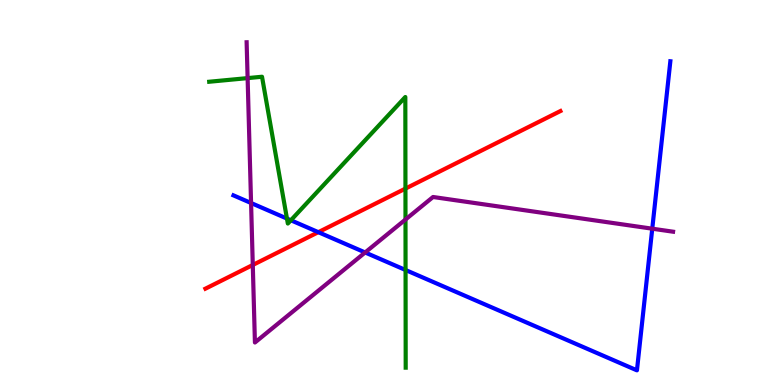[{'lines': ['blue', 'red'], 'intersections': [{'x': 4.11, 'y': 3.97}]}, {'lines': ['green', 'red'], 'intersections': [{'x': 5.23, 'y': 5.1}]}, {'lines': ['purple', 'red'], 'intersections': [{'x': 3.26, 'y': 3.12}]}, {'lines': ['blue', 'green'], 'intersections': [{'x': 3.7, 'y': 4.32}, {'x': 3.75, 'y': 4.28}, {'x': 5.23, 'y': 2.99}]}, {'lines': ['blue', 'purple'], 'intersections': [{'x': 3.24, 'y': 4.73}, {'x': 4.71, 'y': 3.44}, {'x': 8.42, 'y': 4.06}]}, {'lines': ['green', 'purple'], 'intersections': [{'x': 3.2, 'y': 7.97}, {'x': 5.23, 'y': 4.3}]}]